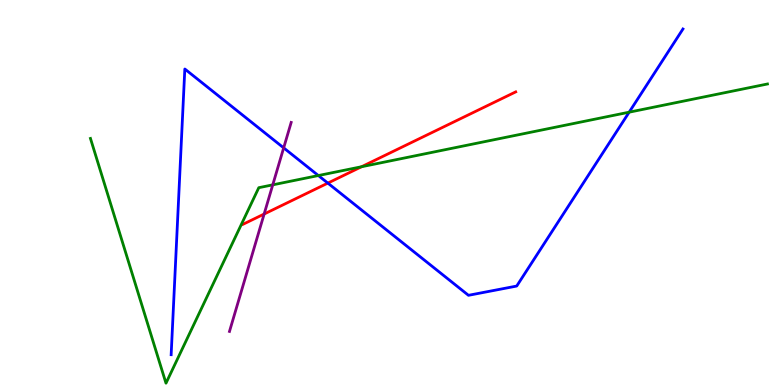[{'lines': ['blue', 'red'], 'intersections': [{'x': 4.23, 'y': 5.24}]}, {'lines': ['green', 'red'], 'intersections': [{'x': 4.66, 'y': 5.67}]}, {'lines': ['purple', 'red'], 'intersections': [{'x': 3.41, 'y': 4.44}]}, {'lines': ['blue', 'green'], 'intersections': [{'x': 4.11, 'y': 5.44}, {'x': 8.12, 'y': 7.09}]}, {'lines': ['blue', 'purple'], 'intersections': [{'x': 3.66, 'y': 6.16}]}, {'lines': ['green', 'purple'], 'intersections': [{'x': 3.52, 'y': 5.2}]}]